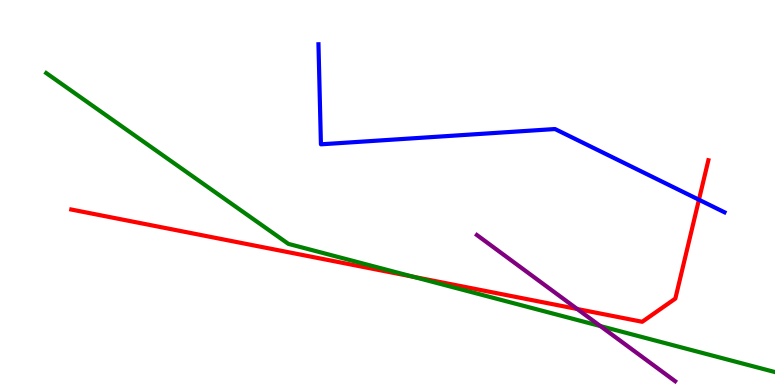[{'lines': ['blue', 'red'], 'intersections': [{'x': 9.02, 'y': 4.81}]}, {'lines': ['green', 'red'], 'intersections': [{'x': 5.33, 'y': 2.81}]}, {'lines': ['purple', 'red'], 'intersections': [{'x': 7.45, 'y': 1.97}]}, {'lines': ['blue', 'green'], 'intersections': []}, {'lines': ['blue', 'purple'], 'intersections': []}, {'lines': ['green', 'purple'], 'intersections': [{'x': 7.75, 'y': 1.53}]}]